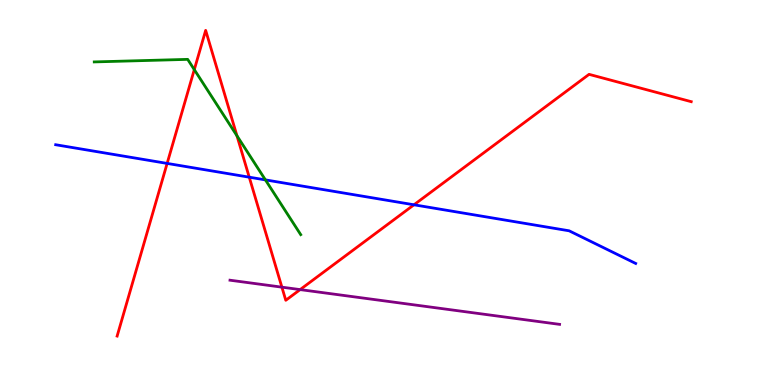[{'lines': ['blue', 'red'], 'intersections': [{'x': 2.16, 'y': 5.76}, {'x': 3.22, 'y': 5.4}, {'x': 5.34, 'y': 4.68}]}, {'lines': ['green', 'red'], 'intersections': [{'x': 2.51, 'y': 8.19}, {'x': 3.06, 'y': 6.47}]}, {'lines': ['purple', 'red'], 'intersections': [{'x': 3.64, 'y': 2.54}, {'x': 3.87, 'y': 2.48}]}, {'lines': ['blue', 'green'], 'intersections': [{'x': 3.42, 'y': 5.33}]}, {'lines': ['blue', 'purple'], 'intersections': []}, {'lines': ['green', 'purple'], 'intersections': []}]